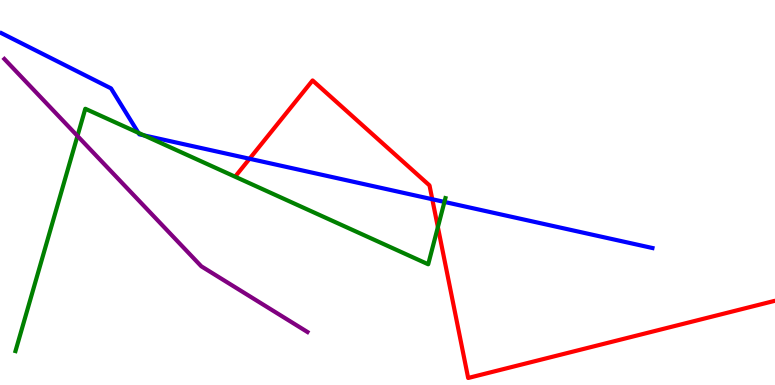[{'lines': ['blue', 'red'], 'intersections': [{'x': 3.22, 'y': 5.88}, {'x': 5.58, 'y': 4.82}]}, {'lines': ['green', 'red'], 'intersections': [{'x': 5.65, 'y': 4.1}]}, {'lines': ['purple', 'red'], 'intersections': []}, {'lines': ['blue', 'green'], 'intersections': [{'x': 1.79, 'y': 6.55}, {'x': 1.86, 'y': 6.48}, {'x': 5.73, 'y': 4.76}]}, {'lines': ['blue', 'purple'], 'intersections': []}, {'lines': ['green', 'purple'], 'intersections': [{'x': 1.0, 'y': 6.47}]}]